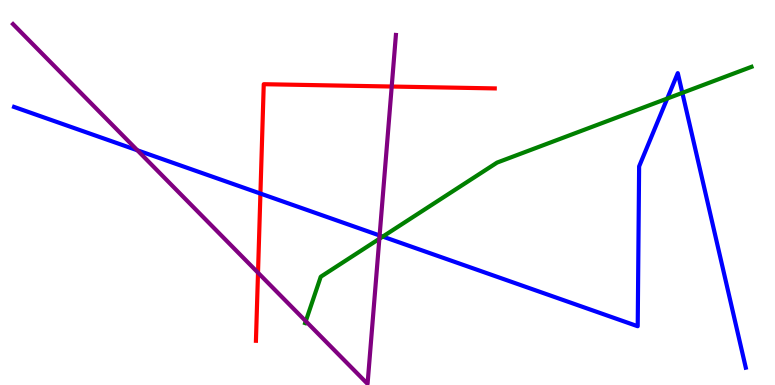[{'lines': ['blue', 'red'], 'intersections': [{'x': 3.36, 'y': 4.97}]}, {'lines': ['green', 'red'], 'intersections': []}, {'lines': ['purple', 'red'], 'intersections': [{'x': 3.33, 'y': 2.92}, {'x': 5.05, 'y': 7.75}]}, {'lines': ['blue', 'green'], 'intersections': [{'x': 4.94, 'y': 3.85}, {'x': 8.61, 'y': 7.44}, {'x': 8.8, 'y': 7.59}]}, {'lines': ['blue', 'purple'], 'intersections': [{'x': 1.77, 'y': 6.1}, {'x': 4.9, 'y': 3.88}]}, {'lines': ['green', 'purple'], 'intersections': [{'x': 3.95, 'y': 1.66}, {'x': 4.89, 'y': 3.8}]}]